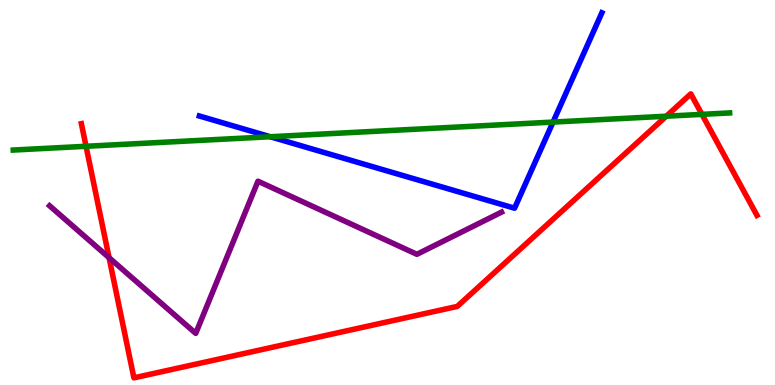[{'lines': ['blue', 'red'], 'intersections': []}, {'lines': ['green', 'red'], 'intersections': [{'x': 1.11, 'y': 6.2}, {'x': 8.6, 'y': 6.98}, {'x': 9.06, 'y': 7.03}]}, {'lines': ['purple', 'red'], 'intersections': [{'x': 1.41, 'y': 3.31}]}, {'lines': ['blue', 'green'], 'intersections': [{'x': 3.49, 'y': 6.45}, {'x': 7.14, 'y': 6.83}]}, {'lines': ['blue', 'purple'], 'intersections': []}, {'lines': ['green', 'purple'], 'intersections': []}]